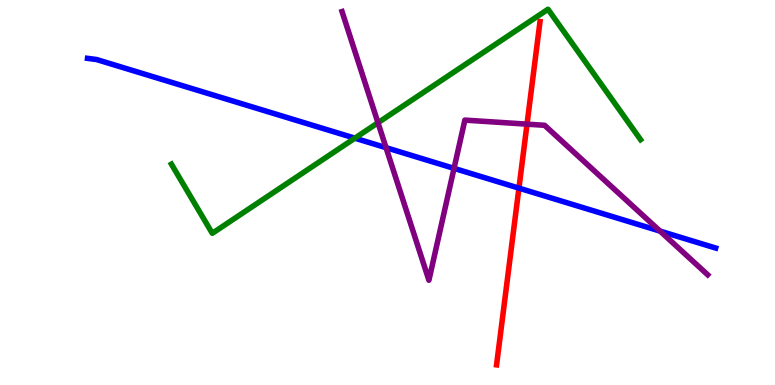[{'lines': ['blue', 'red'], 'intersections': [{'x': 6.7, 'y': 5.11}]}, {'lines': ['green', 'red'], 'intersections': []}, {'lines': ['purple', 'red'], 'intersections': [{'x': 6.8, 'y': 6.78}]}, {'lines': ['blue', 'green'], 'intersections': [{'x': 4.58, 'y': 6.41}]}, {'lines': ['blue', 'purple'], 'intersections': [{'x': 4.98, 'y': 6.16}, {'x': 5.86, 'y': 5.63}, {'x': 8.52, 'y': 4.0}]}, {'lines': ['green', 'purple'], 'intersections': [{'x': 4.88, 'y': 6.81}]}]